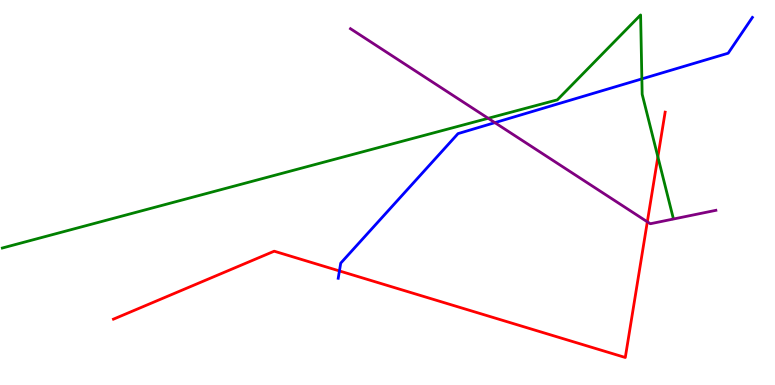[{'lines': ['blue', 'red'], 'intersections': [{'x': 4.38, 'y': 2.96}]}, {'lines': ['green', 'red'], 'intersections': [{'x': 8.49, 'y': 5.93}]}, {'lines': ['purple', 'red'], 'intersections': [{'x': 8.35, 'y': 4.24}]}, {'lines': ['blue', 'green'], 'intersections': [{'x': 8.28, 'y': 7.95}]}, {'lines': ['blue', 'purple'], 'intersections': [{'x': 6.39, 'y': 6.81}]}, {'lines': ['green', 'purple'], 'intersections': [{'x': 6.3, 'y': 6.93}]}]